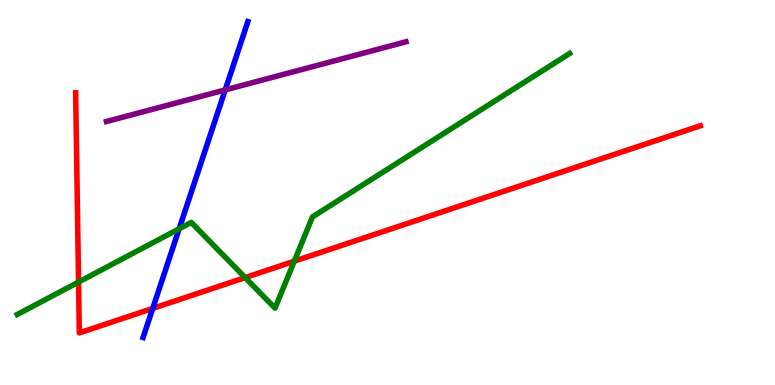[{'lines': ['blue', 'red'], 'intersections': [{'x': 1.97, 'y': 1.99}]}, {'lines': ['green', 'red'], 'intersections': [{'x': 1.01, 'y': 2.67}, {'x': 3.16, 'y': 2.79}, {'x': 3.8, 'y': 3.22}]}, {'lines': ['purple', 'red'], 'intersections': []}, {'lines': ['blue', 'green'], 'intersections': [{'x': 2.31, 'y': 4.06}]}, {'lines': ['blue', 'purple'], 'intersections': [{'x': 2.91, 'y': 7.66}]}, {'lines': ['green', 'purple'], 'intersections': []}]